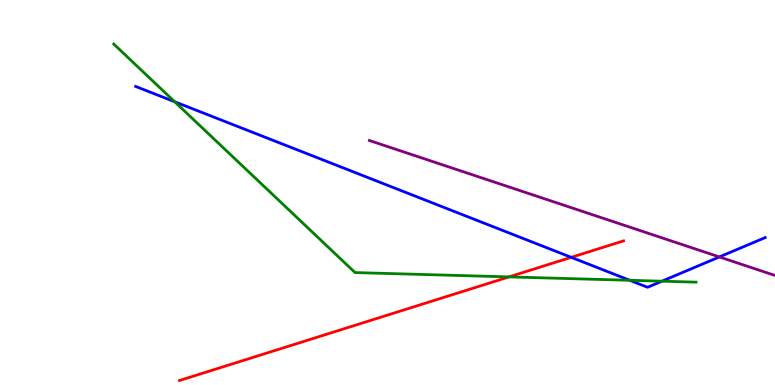[{'lines': ['blue', 'red'], 'intersections': [{'x': 7.37, 'y': 3.32}]}, {'lines': ['green', 'red'], 'intersections': [{'x': 6.57, 'y': 2.81}]}, {'lines': ['purple', 'red'], 'intersections': []}, {'lines': ['blue', 'green'], 'intersections': [{'x': 2.25, 'y': 7.36}, {'x': 8.13, 'y': 2.72}, {'x': 8.54, 'y': 2.7}]}, {'lines': ['blue', 'purple'], 'intersections': [{'x': 9.28, 'y': 3.33}]}, {'lines': ['green', 'purple'], 'intersections': []}]